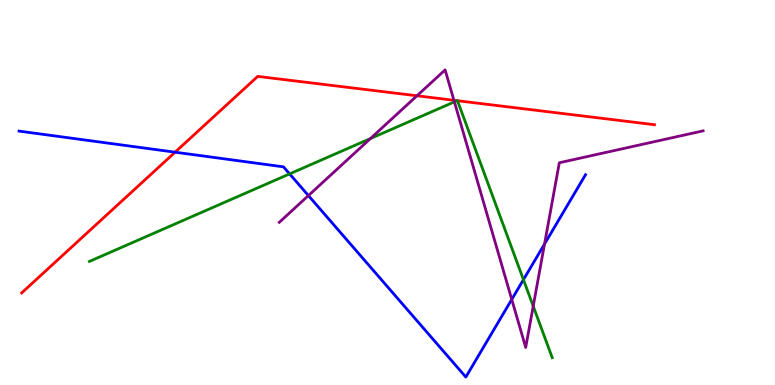[{'lines': ['blue', 'red'], 'intersections': [{'x': 2.26, 'y': 6.05}]}, {'lines': ['green', 'red'], 'intersections': [{'x': 5.9, 'y': 7.39}, {'x': 5.9, 'y': 7.38}]}, {'lines': ['purple', 'red'], 'intersections': [{'x': 5.38, 'y': 7.51}, {'x': 5.86, 'y': 7.4}]}, {'lines': ['blue', 'green'], 'intersections': [{'x': 3.74, 'y': 5.48}, {'x': 6.75, 'y': 2.74}]}, {'lines': ['blue', 'purple'], 'intersections': [{'x': 3.98, 'y': 4.92}, {'x': 6.6, 'y': 2.22}, {'x': 7.03, 'y': 3.66}]}, {'lines': ['green', 'purple'], 'intersections': [{'x': 4.78, 'y': 6.4}, {'x': 5.86, 'y': 7.35}, {'x': 6.88, 'y': 2.05}]}]